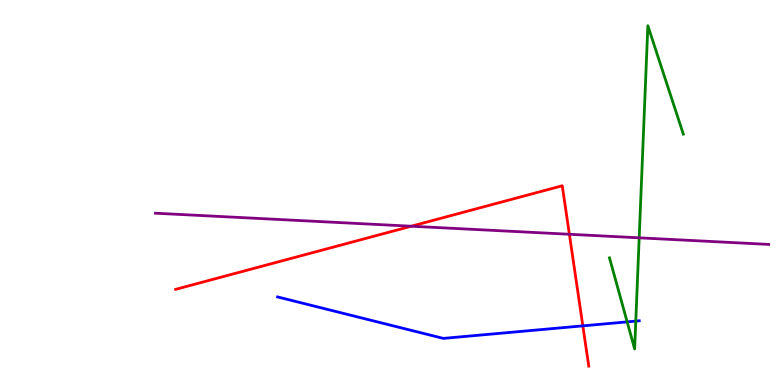[{'lines': ['blue', 'red'], 'intersections': [{'x': 7.52, 'y': 1.54}]}, {'lines': ['green', 'red'], 'intersections': []}, {'lines': ['purple', 'red'], 'intersections': [{'x': 5.31, 'y': 4.12}, {'x': 7.35, 'y': 3.92}]}, {'lines': ['blue', 'green'], 'intersections': [{'x': 8.09, 'y': 1.64}, {'x': 8.2, 'y': 1.66}]}, {'lines': ['blue', 'purple'], 'intersections': []}, {'lines': ['green', 'purple'], 'intersections': [{'x': 8.25, 'y': 3.82}]}]